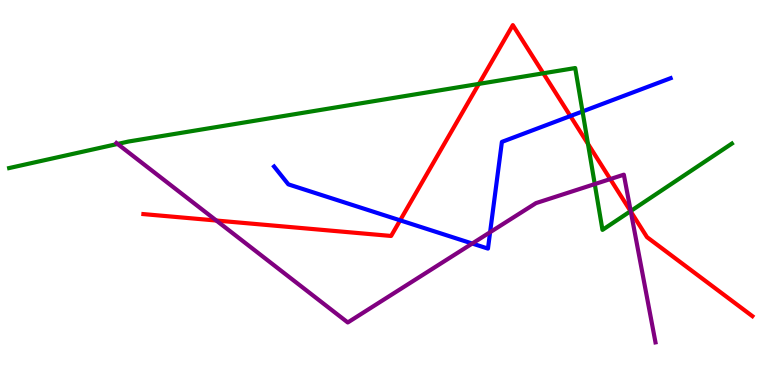[{'lines': ['blue', 'red'], 'intersections': [{'x': 5.16, 'y': 4.28}, {'x': 7.36, 'y': 6.99}]}, {'lines': ['green', 'red'], 'intersections': [{'x': 6.18, 'y': 7.82}, {'x': 7.01, 'y': 8.1}, {'x': 7.59, 'y': 6.26}, {'x': 8.14, 'y': 4.52}]}, {'lines': ['purple', 'red'], 'intersections': [{'x': 2.79, 'y': 4.27}, {'x': 7.87, 'y': 5.35}, {'x': 8.14, 'y': 4.51}]}, {'lines': ['blue', 'green'], 'intersections': [{'x': 7.52, 'y': 7.11}]}, {'lines': ['blue', 'purple'], 'intersections': [{'x': 6.09, 'y': 3.67}, {'x': 6.32, 'y': 3.97}]}, {'lines': ['green', 'purple'], 'intersections': [{'x': 1.52, 'y': 6.26}, {'x': 7.67, 'y': 5.22}, {'x': 8.14, 'y': 4.52}]}]